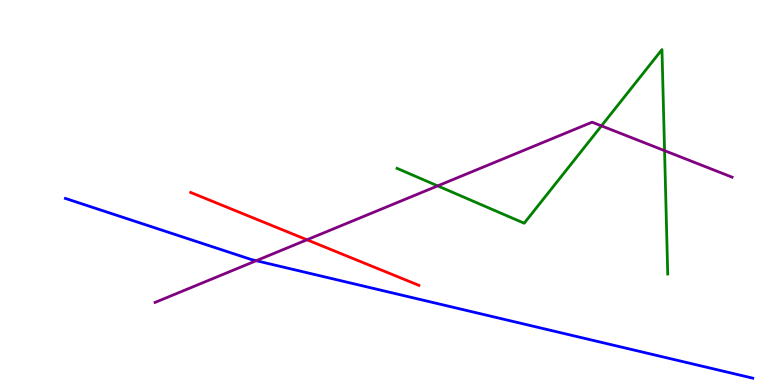[{'lines': ['blue', 'red'], 'intersections': []}, {'lines': ['green', 'red'], 'intersections': []}, {'lines': ['purple', 'red'], 'intersections': [{'x': 3.96, 'y': 3.77}]}, {'lines': ['blue', 'green'], 'intersections': []}, {'lines': ['blue', 'purple'], 'intersections': [{'x': 3.31, 'y': 3.23}]}, {'lines': ['green', 'purple'], 'intersections': [{'x': 5.65, 'y': 5.17}, {'x': 7.76, 'y': 6.73}, {'x': 8.57, 'y': 6.09}]}]